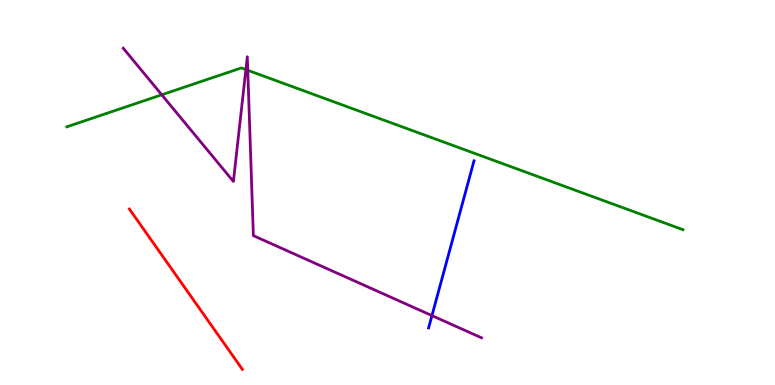[{'lines': ['blue', 'red'], 'intersections': []}, {'lines': ['green', 'red'], 'intersections': []}, {'lines': ['purple', 'red'], 'intersections': []}, {'lines': ['blue', 'green'], 'intersections': []}, {'lines': ['blue', 'purple'], 'intersections': [{'x': 5.57, 'y': 1.8}]}, {'lines': ['green', 'purple'], 'intersections': [{'x': 2.09, 'y': 7.54}, {'x': 3.17, 'y': 8.19}, {'x': 3.2, 'y': 8.17}]}]